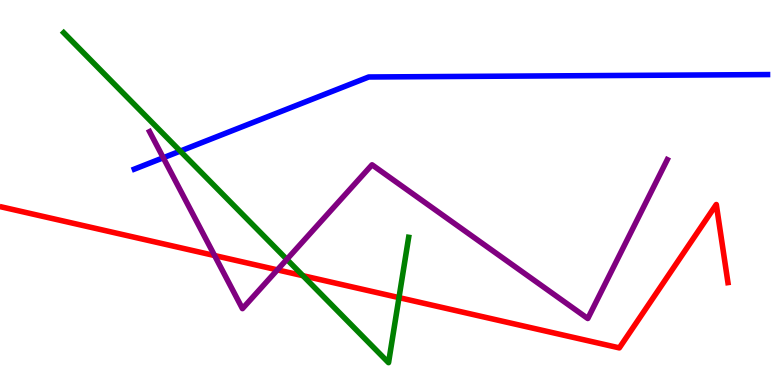[{'lines': ['blue', 'red'], 'intersections': []}, {'lines': ['green', 'red'], 'intersections': [{'x': 3.91, 'y': 2.84}, {'x': 5.15, 'y': 2.27}]}, {'lines': ['purple', 'red'], 'intersections': [{'x': 2.77, 'y': 3.36}, {'x': 3.58, 'y': 2.99}]}, {'lines': ['blue', 'green'], 'intersections': [{'x': 2.33, 'y': 6.08}]}, {'lines': ['blue', 'purple'], 'intersections': [{'x': 2.11, 'y': 5.9}]}, {'lines': ['green', 'purple'], 'intersections': [{'x': 3.7, 'y': 3.26}]}]